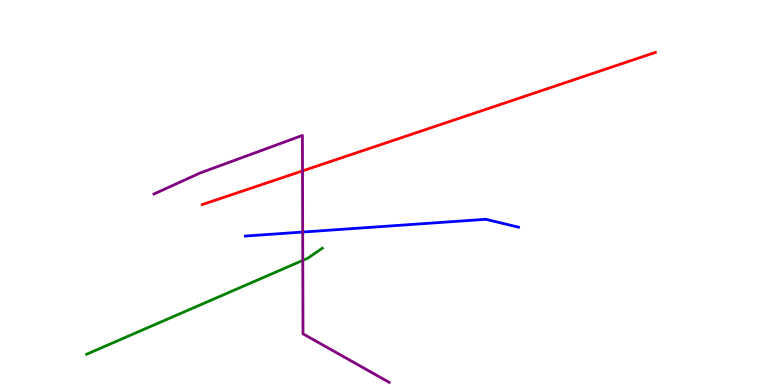[{'lines': ['blue', 'red'], 'intersections': []}, {'lines': ['green', 'red'], 'intersections': []}, {'lines': ['purple', 'red'], 'intersections': [{'x': 3.9, 'y': 5.56}]}, {'lines': ['blue', 'green'], 'intersections': []}, {'lines': ['blue', 'purple'], 'intersections': [{'x': 3.91, 'y': 3.97}]}, {'lines': ['green', 'purple'], 'intersections': [{'x': 3.91, 'y': 3.24}]}]